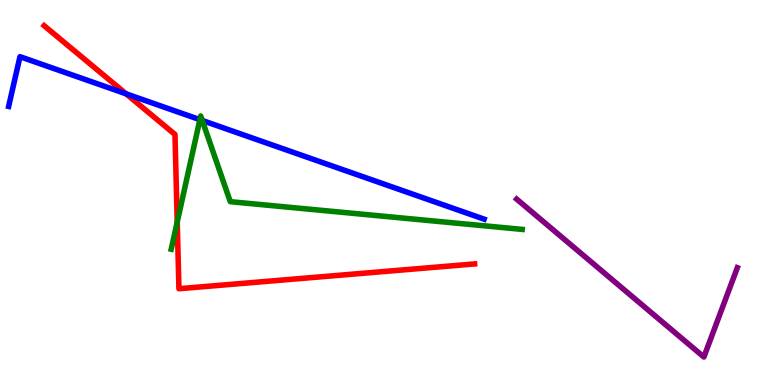[{'lines': ['blue', 'red'], 'intersections': [{'x': 1.63, 'y': 7.56}]}, {'lines': ['green', 'red'], 'intersections': [{'x': 2.29, 'y': 4.23}]}, {'lines': ['purple', 'red'], 'intersections': []}, {'lines': ['blue', 'green'], 'intersections': [{'x': 2.58, 'y': 6.89}, {'x': 2.61, 'y': 6.87}]}, {'lines': ['blue', 'purple'], 'intersections': []}, {'lines': ['green', 'purple'], 'intersections': []}]